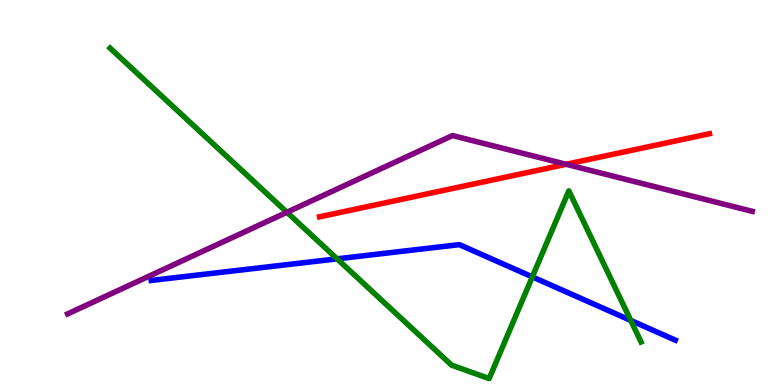[{'lines': ['blue', 'red'], 'intersections': []}, {'lines': ['green', 'red'], 'intersections': []}, {'lines': ['purple', 'red'], 'intersections': [{'x': 7.3, 'y': 5.73}]}, {'lines': ['blue', 'green'], 'intersections': [{'x': 4.35, 'y': 3.28}, {'x': 6.87, 'y': 2.81}, {'x': 8.14, 'y': 1.68}]}, {'lines': ['blue', 'purple'], 'intersections': []}, {'lines': ['green', 'purple'], 'intersections': [{'x': 3.7, 'y': 4.49}]}]